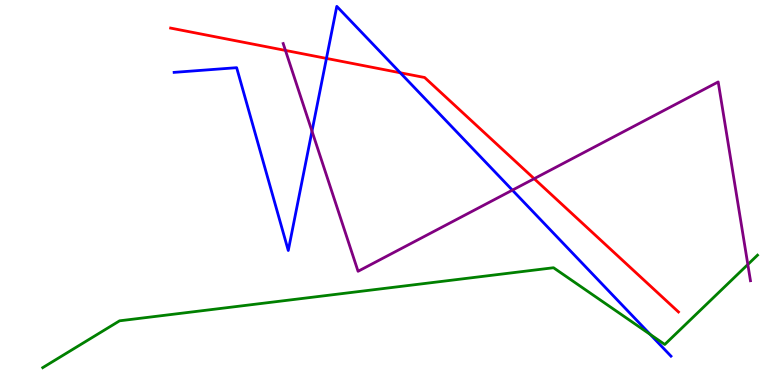[{'lines': ['blue', 'red'], 'intersections': [{'x': 4.21, 'y': 8.48}, {'x': 5.16, 'y': 8.11}]}, {'lines': ['green', 'red'], 'intersections': []}, {'lines': ['purple', 'red'], 'intersections': [{'x': 3.68, 'y': 8.69}, {'x': 6.89, 'y': 5.36}]}, {'lines': ['blue', 'green'], 'intersections': [{'x': 8.39, 'y': 1.31}]}, {'lines': ['blue', 'purple'], 'intersections': [{'x': 4.03, 'y': 6.59}, {'x': 6.61, 'y': 5.06}]}, {'lines': ['green', 'purple'], 'intersections': [{'x': 9.65, 'y': 3.13}]}]